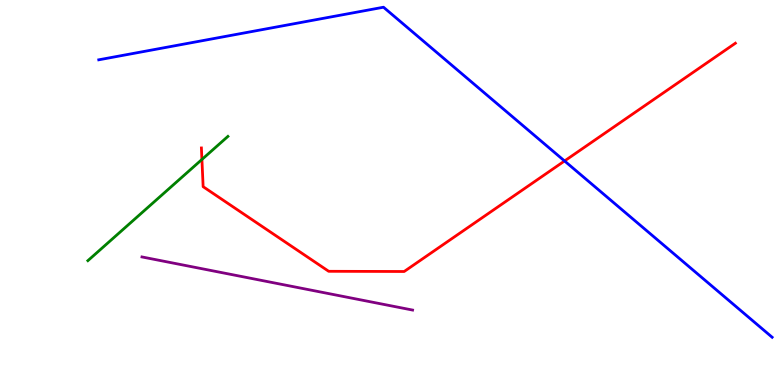[{'lines': ['blue', 'red'], 'intersections': [{'x': 7.28, 'y': 5.82}]}, {'lines': ['green', 'red'], 'intersections': [{'x': 2.61, 'y': 5.86}]}, {'lines': ['purple', 'red'], 'intersections': []}, {'lines': ['blue', 'green'], 'intersections': []}, {'lines': ['blue', 'purple'], 'intersections': []}, {'lines': ['green', 'purple'], 'intersections': []}]